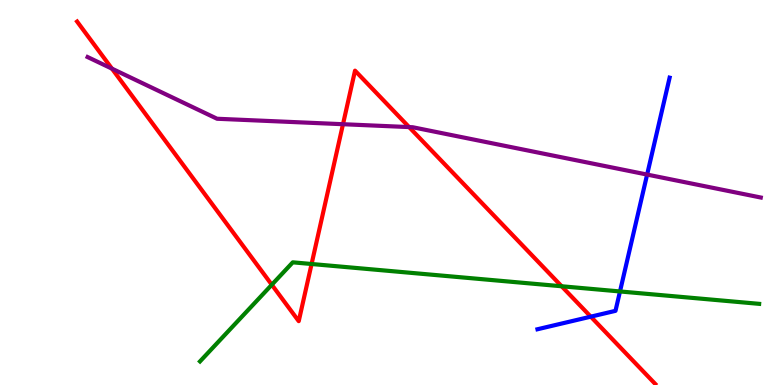[{'lines': ['blue', 'red'], 'intersections': [{'x': 7.62, 'y': 1.77}]}, {'lines': ['green', 'red'], 'intersections': [{'x': 3.51, 'y': 2.6}, {'x': 4.02, 'y': 3.14}, {'x': 7.25, 'y': 2.56}]}, {'lines': ['purple', 'red'], 'intersections': [{'x': 1.44, 'y': 8.22}, {'x': 4.43, 'y': 6.77}, {'x': 5.28, 'y': 6.7}]}, {'lines': ['blue', 'green'], 'intersections': [{'x': 8.0, 'y': 2.43}]}, {'lines': ['blue', 'purple'], 'intersections': [{'x': 8.35, 'y': 5.47}]}, {'lines': ['green', 'purple'], 'intersections': []}]